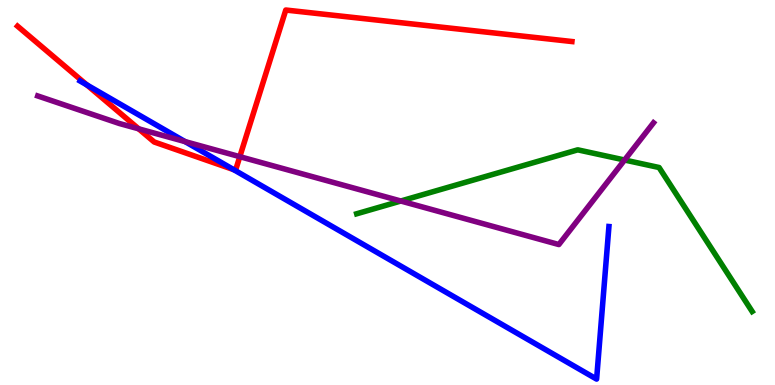[{'lines': ['blue', 'red'], 'intersections': [{'x': 1.12, 'y': 7.79}, {'x': 3.01, 'y': 5.59}]}, {'lines': ['green', 'red'], 'intersections': []}, {'lines': ['purple', 'red'], 'intersections': [{'x': 1.79, 'y': 6.65}, {'x': 3.09, 'y': 5.93}]}, {'lines': ['blue', 'green'], 'intersections': []}, {'lines': ['blue', 'purple'], 'intersections': [{'x': 2.39, 'y': 6.32}]}, {'lines': ['green', 'purple'], 'intersections': [{'x': 5.17, 'y': 4.78}, {'x': 8.06, 'y': 5.84}]}]